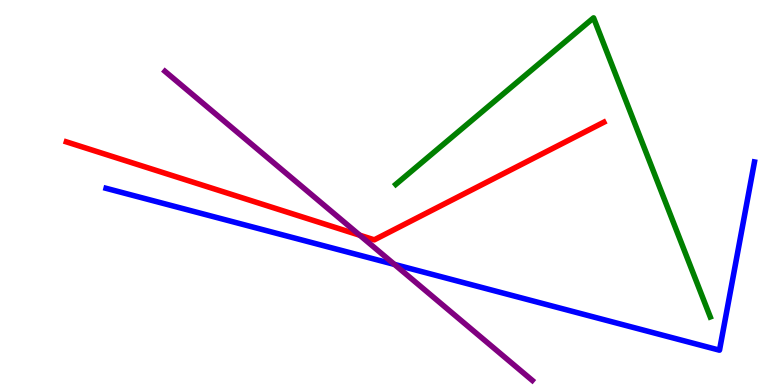[{'lines': ['blue', 'red'], 'intersections': []}, {'lines': ['green', 'red'], 'intersections': []}, {'lines': ['purple', 'red'], 'intersections': [{'x': 4.64, 'y': 3.89}]}, {'lines': ['blue', 'green'], 'intersections': []}, {'lines': ['blue', 'purple'], 'intersections': [{'x': 5.09, 'y': 3.13}]}, {'lines': ['green', 'purple'], 'intersections': []}]